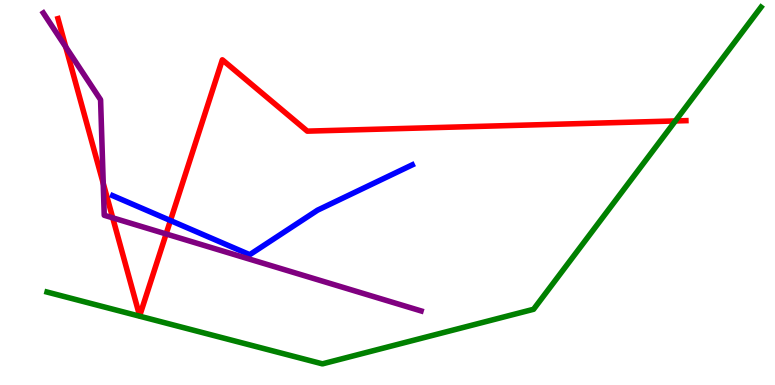[{'lines': ['blue', 'red'], 'intersections': [{'x': 2.2, 'y': 4.27}]}, {'lines': ['green', 'red'], 'intersections': [{'x': 8.71, 'y': 6.86}]}, {'lines': ['purple', 'red'], 'intersections': [{'x': 0.848, 'y': 8.78}, {'x': 1.33, 'y': 5.24}, {'x': 1.45, 'y': 4.34}, {'x': 2.14, 'y': 3.92}]}, {'lines': ['blue', 'green'], 'intersections': []}, {'lines': ['blue', 'purple'], 'intersections': []}, {'lines': ['green', 'purple'], 'intersections': []}]